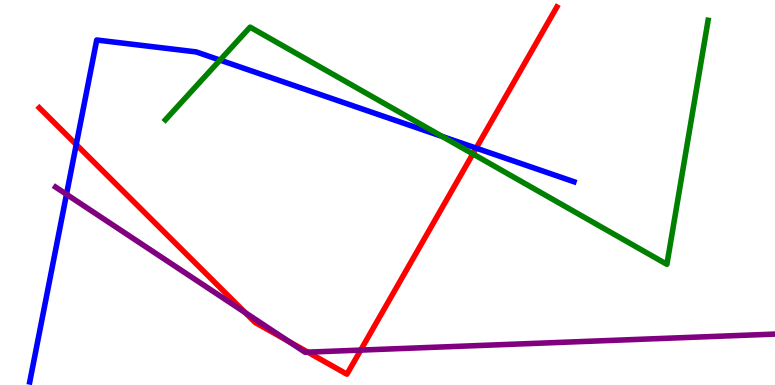[{'lines': ['blue', 'red'], 'intersections': [{'x': 0.984, 'y': 6.25}, {'x': 6.14, 'y': 6.15}]}, {'lines': ['green', 'red'], 'intersections': [{'x': 6.1, 'y': 6.0}]}, {'lines': ['purple', 'red'], 'intersections': [{'x': 3.16, 'y': 1.88}, {'x': 3.72, 'y': 1.13}, {'x': 3.97, 'y': 0.853}, {'x': 4.65, 'y': 0.907}]}, {'lines': ['blue', 'green'], 'intersections': [{'x': 2.84, 'y': 8.44}, {'x': 5.71, 'y': 6.46}]}, {'lines': ['blue', 'purple'], 'intersections': [{'x': 0.858, 'y': 4.95}]}, {'lines': ['green', 'purple'], 'intersections': []}]